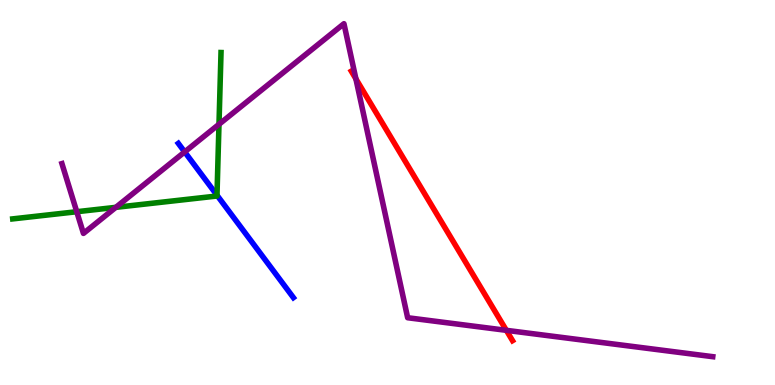[{'lines': ['blue', 'red'], 'intersections': []}, {'lines': ['green', 'red'], 'intersections': []}, {'lines': ['purple', 'red'], 'intersections': [{'x': 4.59, 'y': 7.95}, {'x': 6.53, 'y': 1.42}]}, {'lines': ['blue', 'green'], 'intersections': [{'x': 2.8, 'y': 4.93}]}, {'lines': ['blue', 'purple'], 'intersections': [{'x': 2.38, 'y': 6.05}]}, {'lines': ['green', 'purple'], 'intersections': [{'x': 0.99, 'y': 4.5}, {'x': 1.49, 'y': 4.61}, {'x': 2.83, 'y': 6.77}]}]